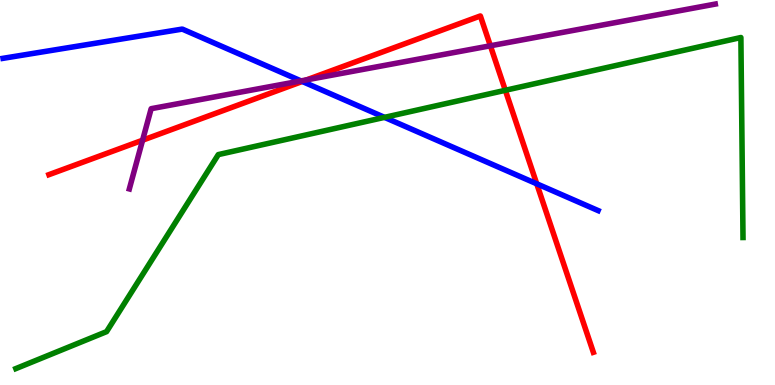[{'lines': ['blue', 'red'], 'intersections': [{'x': 3.9, 'y': 7.88}, {'x': 6.93, 'y': 5.23}]}, {'lines': ['green', 'red'], 'intersections': [{'x': 6.52, 'y': 7.65}]}, {'lines': ['purple', 'red'], 'intersections': [{'x': 1.84, 'y': 6.36}, {'x': 3.96, 'y': 7.93}, {'x': 6.33, 'y': 8.81}]}, {'lines': ['blue', 'green'], 'intersections': [{'x': 4.96, 'y': 6.95}]}, {'lines': ['blue', 'purple'], 'intersections': [{'x': 3.88, 'y': 7.9}]}, {'lines': ['green', 'purple'], 'intersections': []}]